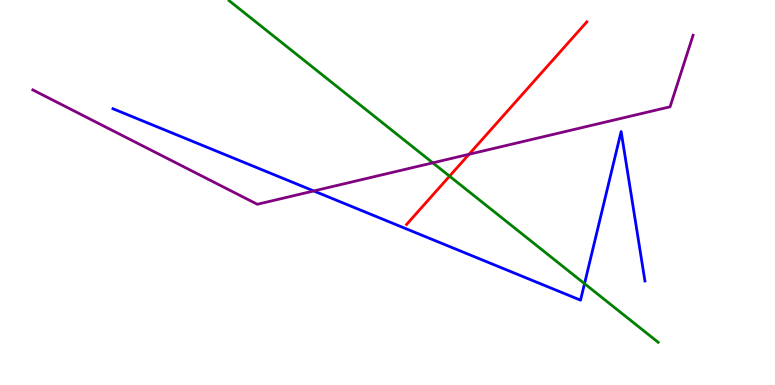[{'lines': ['blue', 'red'], 'intersections': []}, {'lines': ['green', 'red'], 'intersections': [{'x': 5.8, 'y': 5.42}]}, {'lines': ['purple', 'red'], 'intersections': [{'x': 6.05, 'y': 5.99}]}, {'lines': ['blue', 'green'], 'intersections': [{'x': 7.54, 'y': 2.63}]}, {'lines': ['blue', 'purple'], 'intersections': [{'x': 4.05, 'y': 5.04}]}, {'lines': ['green', 'purple'], 'intersections': [{'x': 5.58, 'y': 5.77}]}]